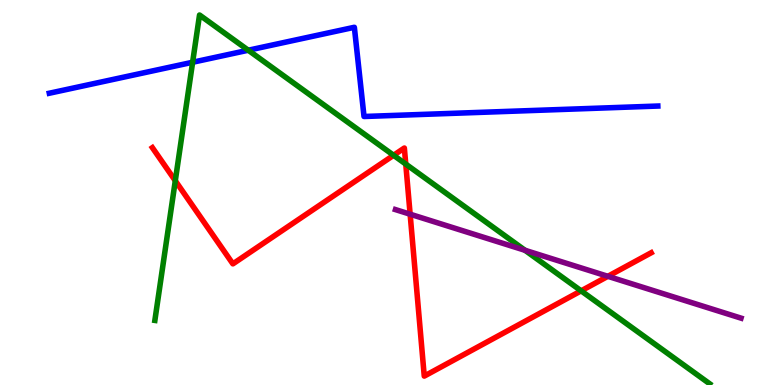[{'lines': ['blue', 'red'], 'intersections': []}, {'lines': ['green', 'red'], 'intersections': [{'x': 2.26, 'y': 5.31}, {'x': 5.08, 'y': 5.97}, {'x': 5.24, 'y': 5.74}, {'x': 7.5, 'y': 2.45}]}, {'lines': ['purple', 'red'], 'intersections': [{'x': 5.29, 'y': 4.44}, {'x': 7.84, 'y': 2.82}]}, {'lines': ['blue', 'green'], 'intersections': [{'x': 2.49, 'y': 8.38}, {'x': 3.2, 'y': 8.7}]}, {'lines': ['blue', 'purple'], 'intersections': []}, {'lines': ['green', 'purple'], 'intersections': [{'x': 6.77, 'y': 3.5}]}]